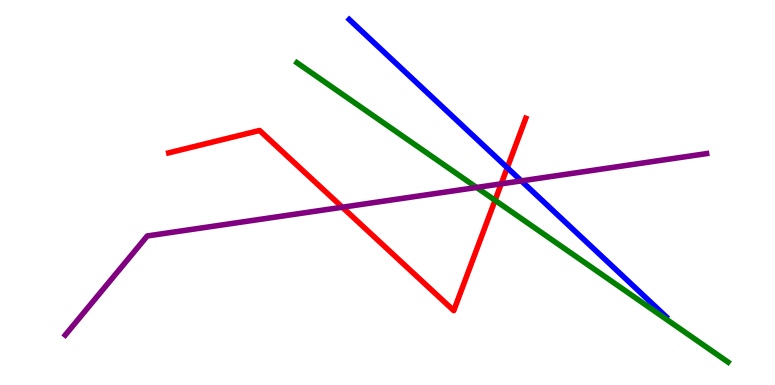[{'lines': ['blue', 'red'], 'intersections': [{'x': 6.55, 'y': 5.64}]}, {'lines': ['green', 'red'], 'intersections': [{'x': 6.39, 'y': 4.8}]}, {'lines': ['purple', 'red'], 'intersections': [{'x': 4.42, 'y': 4.62}, {'x': 6.47, 'y': 5.22}]}, {'lines': ['blue', 'green'], 'intersections': []}, {'lines': ['blue', 'purple'], 'intersections': [{'x': 6.73, 'y': 5.3}]}, {'lines': ['green', 'purple'], 'intersections': [{'x': 6.15, 'y': 5.13}]}]